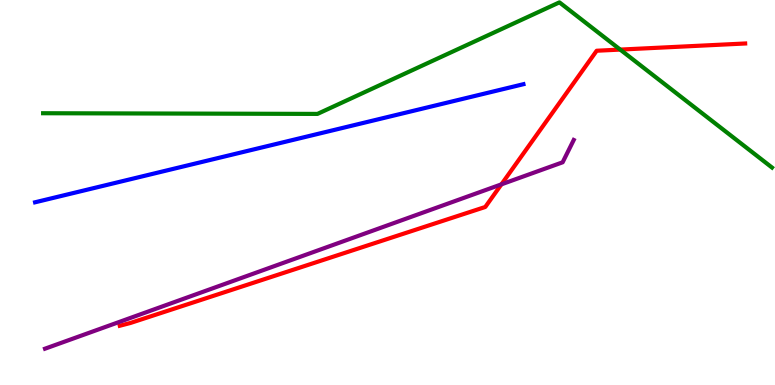[{'lines': ['blue', 'red'], 'intersections': []}, {'lines': ['green', 'red'], 'intersections': [{'x': 8.0, 'y': 8.71}]}, {'lines': ['purple', 'red'], 'intersections': [{'x': 6.47, 'y': 5.21}]}, {'lines': ['blue', 'green'], 'intersections': []}, {'lines': ['blue', 'purple'], 'intersections': []}, {'lines': ['green', 'purple'], 'intersections': []}]